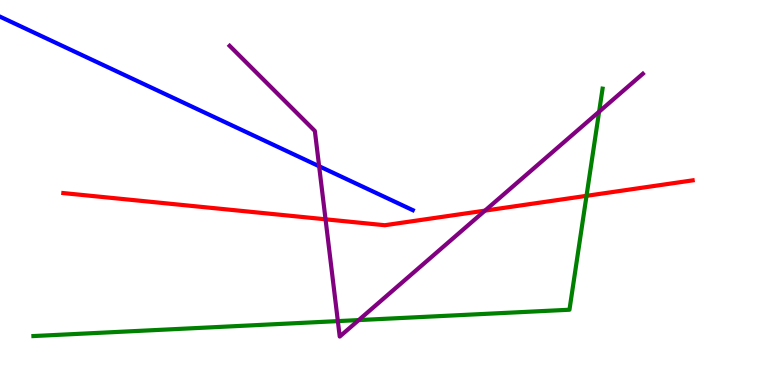[{'lines': ['blue', 'red'], 'intersections': []}, {'lines': ['green', 'red'], 'intersections': [{'x': 7.57, 'y': 4.91}]}, {'lines': ['purple', 'red'], 'intersections': [{'x': 4.2, 'y': 4.3}, {'x': 6.26, 'y': 4.53}]}, {'lines': ['blue', 'green'], 'intersections': []}, {'lines': ['blue', 'purple'], 'intersections': [{'x': 4.12, 'y': 5.68}]}, {'lines': ['green', 'purple'], 'intersections': [{'x': 4.36, 'y': 1.66}, {'x': 4.63, 'y': 1.69}, {'x': 7.73, 'y': 7.1}]}]